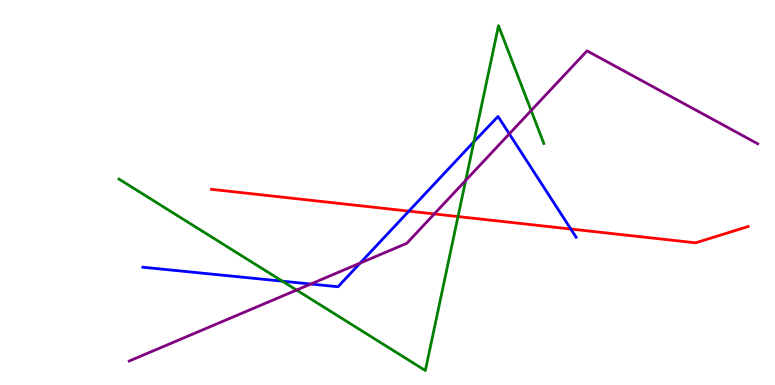[{'lines': ['blue', 'red'], 'intersections': [{'x': 5.28, 'y': 4.52}, {'x': 7.37, 'y': 4.05}]}, {'lines': ['green', 'red'], 'intersections': [{'x': 5.91, 'y': 4.38}]}, {'lines': ['purple', 'red'], 'intersections': [{'x': 5.6, 'y': 4.44}]}, {'lines': ['blue', 'green'], 'intersections': [{'x': 3.64, 'y': 2.7}, {'x': 6.11, 'y': 6.32}]}, {'lines': ['blue', 'purple'], 'intersections': [{'x': 4.01, 'y': 2.62}, {'x': 4.65, 'y': 3.17}, {'x': 6.57, 'y': 6.52}]}, {'lines': ['green', 'purple'], 'intersections': [{'x': 3.83, 'y': 2.47}, {'x': 6.01, 'y': 5.31}, {'x': 6.85, 'y': 7.13}]}]